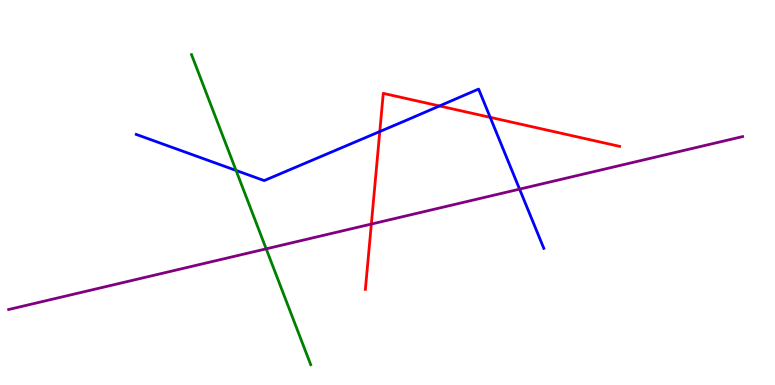[{'lines': ['blue', 'red'], 'intersections': [{'x': 4.9, 'y': 6.58}, {'x': 5.67, 'y': 7.25}, {'x': 6.32, 'y': 6.95}]}, {'lines': ['green', 'red'], 'intersections': []}, {'lines': ['purple', 'red'], 'intersections': [{'x': 4.79, 'y': 4.18}]}, {'lines': ['blue', 'green'], 'intersections': [{'x': 3.05, 'y': 5.57}]}, {'lines': ['blue', 'purple'], 'intersections': [{'x': 6.7, 'y': 5.09}]}, {'lines': ['green', 'purple'], 'intersections': [{'x': 3.43, 'y': 3.54}]}]